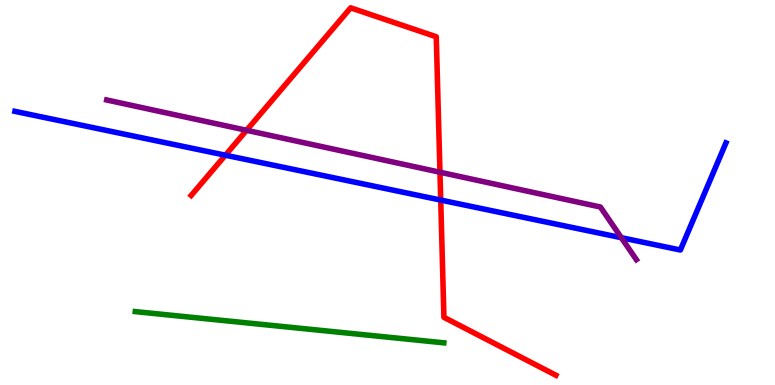[{'lines': ['blue', 'red'], 'intersections': [{'x': 2.91, 'y': 5.97}, {'x': 5.69, 'y': 4.8}]}, {'lines': ['green', 'red'], 'intersections': []}, {'lines': ['purple', 'red'], 'intersections': [{'x': 3.18, 'y': 6.62}, {'x': 5.68, 'y': 5.53}]}, {'lines': ['blue', 'green'], 'intersections': []}, {'lines': ['blue', 'purple'], 'intersections': [{'x': 8.02, 'y': 3.83}]}, {'lines': ['green', 'purple'], 'intersections': []}]